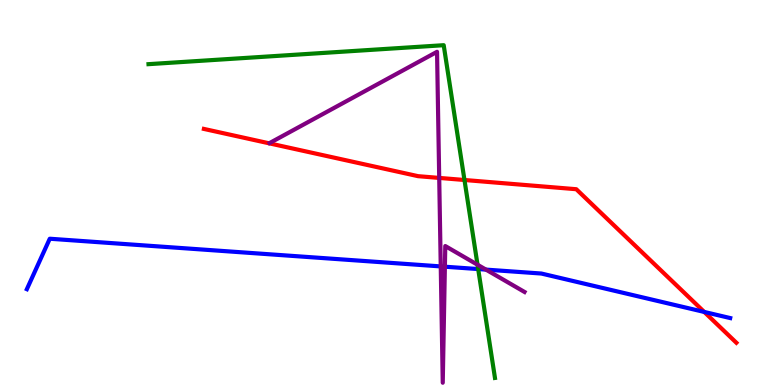[{'lines': ['blue', 'red'], 'intersections': [{'x': 9.09, 'y': 1.9}]}, {'lines': ['green', 'red'], 'intersections': [{'x': 5.99, 'y': 5.32}]}, {'lines': ['purple', 'red'], 'intersections': [{'x': 5.67, 'y': 5.38}]}, {'lines': ['blue', 'green'], 'intersections': [{'x': 6.17, 'y': 3.01}]}, {'lines': ['blue', 'purple'], 'intersections': [{'x': 5.69, 'y': 3.08}, {'x': 5.74, 'y': 3.07}, {'x': 6.27, 'y': 3.0}]}, {'lines': ['green', 'purple'], 'intersections': [{'x': 6.16, 'y': 3.12}]}]